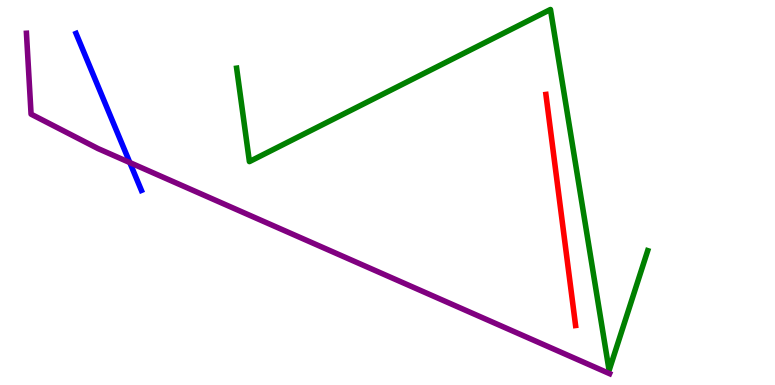[{'lines': ['blue', 'red'], 'intersections': []}, {'lines': ['green', 'red'], 'intersections': []}, {'lines': ['purple', 'red'], 'intersections': []}, {'lines': ['blue', 'green'], 'intersections': []}, {'lines': ['blue', 'purple'], 'intersections': [{'x': 1.68, 'y': 5.78}]}, {'lines': ['green', 'purple'], 'intersections': []}]